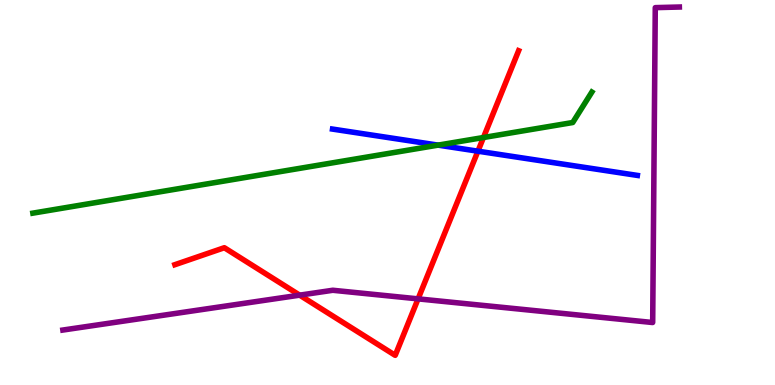[{'lines': ['blue', 'red'], 'intersections': [{'x': 6.17, 'y': 6.07}]}, {'lines': ['green', 'red'], 'intersections': [{'x': 6.24, 'y': 6.43}]}, {'lines': ['purple', 'red'], 'intersections': [{'x': 3.87, 'y': 2.33}, {'x': 5.39, 'y': 2.24}]}, {'lines': ['blue', 'green'], 'intersections': [{'x': 5.65, 'y': 6.23}]}, {'lines': ['blue', 'purple'], 'intersections': []}, {'lines': ['green', 'purple'], 'intersections': []}]